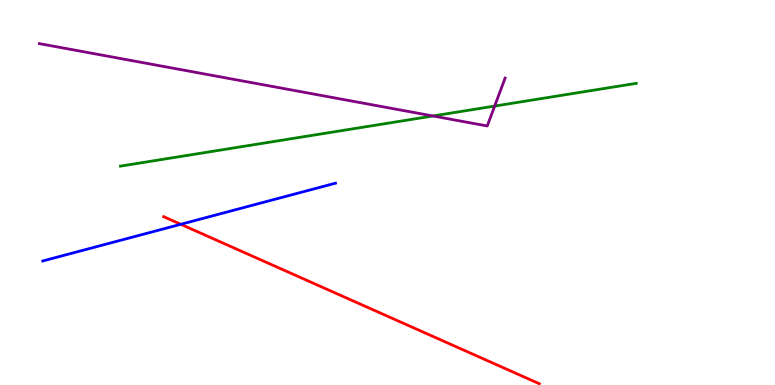[{'lines': ['blue', 'red'], 'intersections': [{'x': 2.33, 'y': 4.17}]}, {'lines': ['green', 'red'], 'intersections': []}, {'lines': ['purple', 'red'], 'intersections': []}, {'lines': ['blue', 'green'], 'intersections': []}, {'lines': ['blue', 'purple'], 'intersections': []}, {'lines': ['green', 'purple'], 'intersections': [{'x': 5.59, 'y': 6.99}, {'x': 6.38, 'y': 7.24}]}]